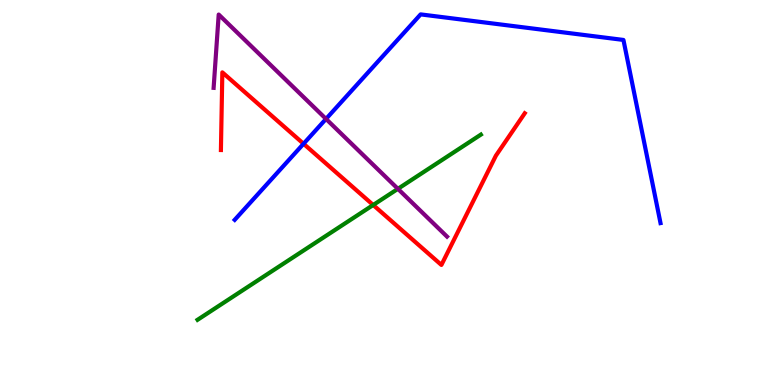[{'lines': ['blue', 'red'], 'intersections': [{'x': 3.92, 'y': 6.27}]}, {'lines': ['green', 'red'], 'intersections': [{'x': 4.82, 'y': 4.68}]}, {'lines': ['purple', 'red'], 'intersections': []}, {'lines': ['blue', 'green'], 'intersections': []}, {'lines': ['blue', 'purple'], 'intersections': [{'x': 4.21, 'y': 6.91}]}, {'lines': ['green', 'purple'], 'intersections': [{'x': 5.13, 'y': 5.1}]}]